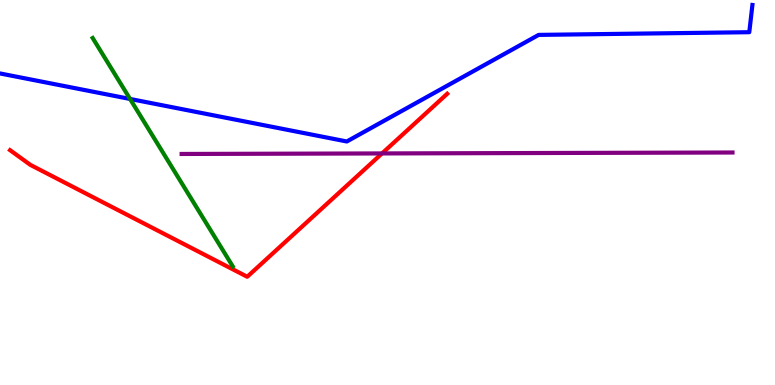[{'lines': ['blue', 'red'], 'intersections': []}, {'lines': ['green', 'red'], 'intersections': []}, {'lines': ['purple', 'red'], 'intersections': [{'x': 4.93, 'y': 6.01}]}, {'lines': ['blue', 'green'], 'intersections': [{'x': 1.68, 'y': 7.43}]}, {'lines': ['blue', 'purple'], 'intersections': []}, {'lines': ['green', 'purple'], 'intersections': []}]